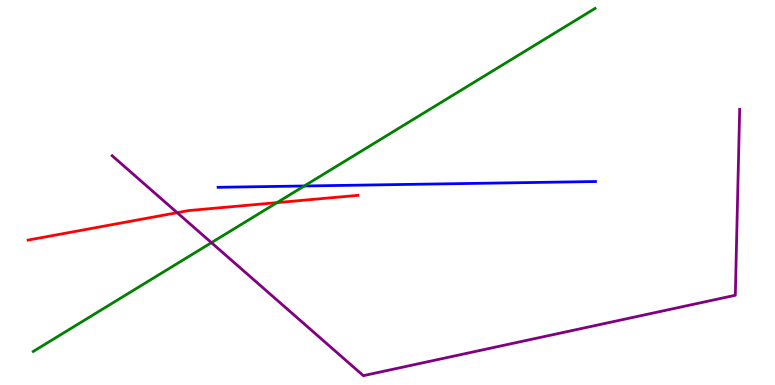[{'lines': ['blue', 'red'], 'intersections': []}, {'lines': ['green', 'red'], 'intersections': [{'x': 3.57, 'y': 4.74}]}, {'lines': ['purple', 'red'], 'intersections': [{'x': 2.29, 'y': 4.48}]}, {'lines': ['blue', 'green'], 'intersections': [{'x': 3.93, 'y': 5.17}]}, {'lines': ['blue', 'purple'], 'intersections': []}, {'lines': ['green', 'purple'], 'intersections': [{'x': 2.73, 'y': 3.7}]}]